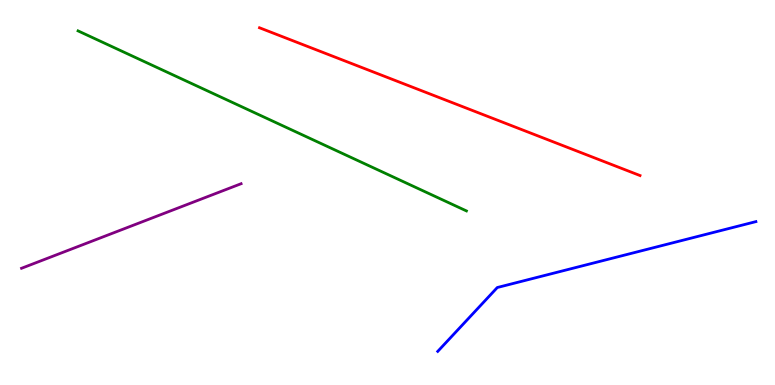[{'lines': ['blue', 'red'], 'intersections': []}, {'lines': ['green', 'red'], 'intersections': []}, {'lines': ['purple', 'red'], 'intersections': []}, {'lines': ['blue', 'green'], 'intersections': []}, {'lines': ['blue', 'purple'], 'intersections': []}, {'lines': ['green', 'purple'], 'intersections': []}]